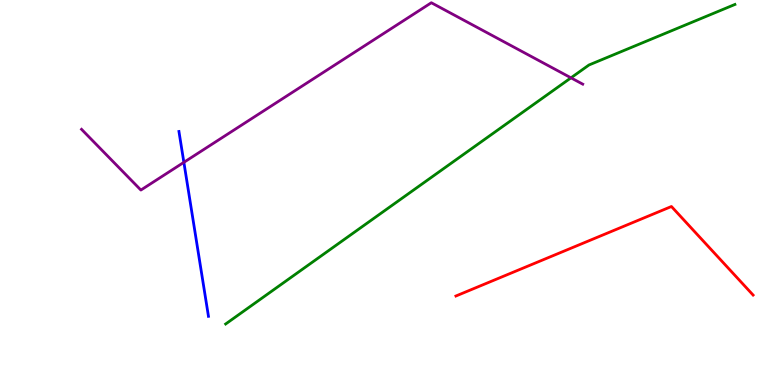[{'lines': ['blue', 'red'], 'intersections': []}, {'lines': ['green', 'red'], 'intersections': []}, {'lines': ['purple', 'red'], 'intersections': []}, {'lines': ['blue', 'green'], 'intersections': []}, {'lines': ['blue', 'purple'], 'intersections': [{'x': 2.37, 'y': 5.78}]}, {'lines': ['green', 'purple'], 'intersections': [{'x': 7.37, 'y': 7.98}]}]